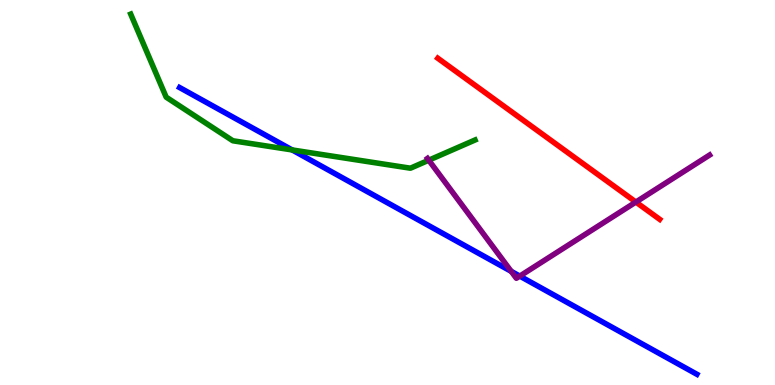[{'lines': ['blue', 'red'], 'intersections': []}, {'lines': ['green', 'red'], 'intersections': []}, {'lines': ['purple', 'red'], 'intersections': [{'x': 8.2, 'y': 4.75}]}, {'lines': ['blue', 'green'], 'intersections': [{'x': 3.77, 'y': 6.11}]}, {'lines': ['blue', 'purple'], 'intersections': [{'x': 6.6, 'y': 2.95}, {'x': 6.71, 'y': 2.83}]}, {'lines': ['green', 'purple'], 'intersections': [{'x': 5.53, 'y': 5.84}]}]